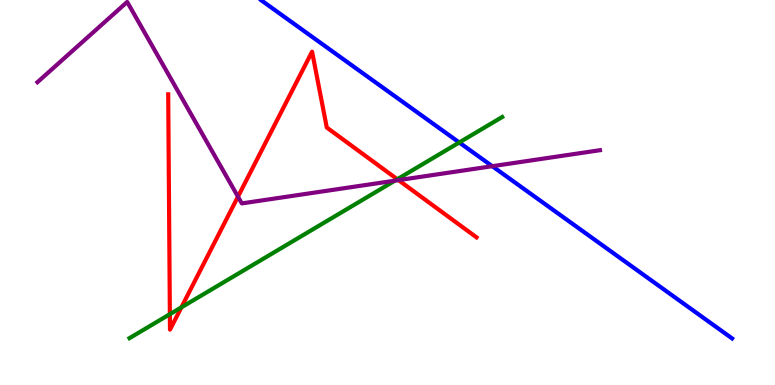[{'lines': ['blue', 'red'], 'intersections': []}, {'lines': ['green', 'red'], 'intersections': [{'x': 2.19, 'y': 1.84}, {'x': 2.34, 'y': 2.02}, {'x': 5.13, 'y': 5.34}]}, {'lines': ['purple', 'red'], 'intersections': [{'x': 3.07, 'y': 4.89}, {'x': 5.14, 'y': 5.32}]}, {'lines': ['blue', 'green'], 'intersections': [{'x': 5.93, 'y': 6.3}]}, {'lines': ['blue', 'purple'], 'intersections': [{'x': 6.35, 'y': 5.68}]}, {'lines': ['green', 'purple'], 'intersections': [{'x': 5.1, 'y': 5.31}]}]